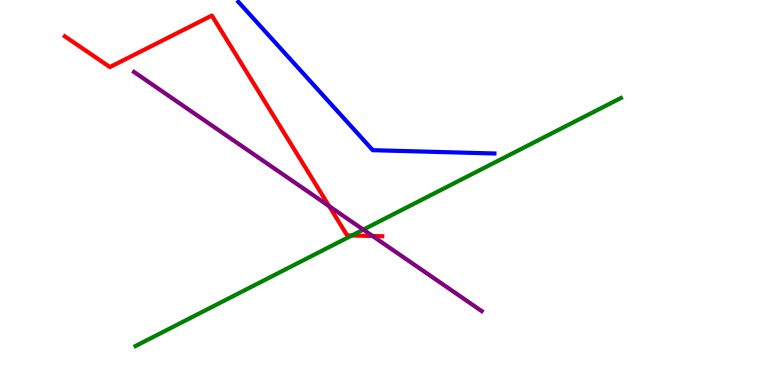[{'lines': ['blue', 'red'], 'intersections': []}, {'lines': ['green', 'red'], 'intersections': [{'x': 4.54, 'y': 3.88}]}, {'lines': ['purple', 'red'], 'intersections': [{'x': 4.25, 'y': 4.65}, {'x': 4.81, 'y': 3.87}]}, {'lines': ['blue', 'green'], 'intersections': []}, {'lines': ['blue', 'purple'], 'intersections': []}, {'lines': ['green', 'purple'], 'intersections': [{'x': 4.69, 'y': 4.04}]}]